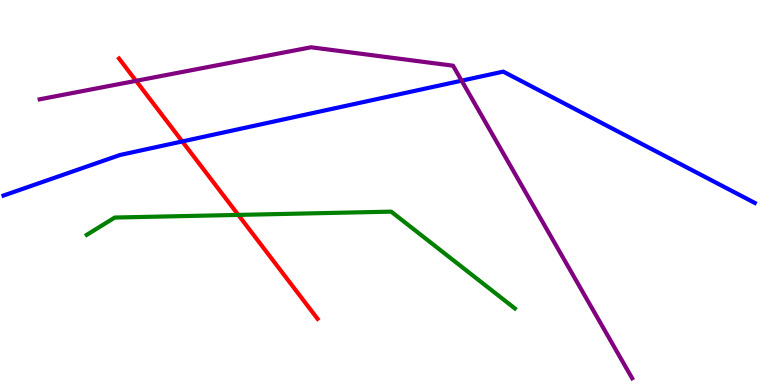[{'lines': ['blue', 'red'], 'intersections': [{'x': 2.35, 'y': 6.33}]}, {'lines': ['green', 'red'], 'intersections': [{'x': 3.07, 'y': 4.42}]}, {'lines': ['purple', 'red'], 'intersections': [{'x': 1.76, 'y': 7.9}]}, {'lines': ['blue', 'green'], 'intersections': []}, {'lines': ['blue', 'purple'], 'intersections': [{'x': 5.96, 'y': 7.9}]}, {'lines': ['green', 'purple'], 'intersections': []}]